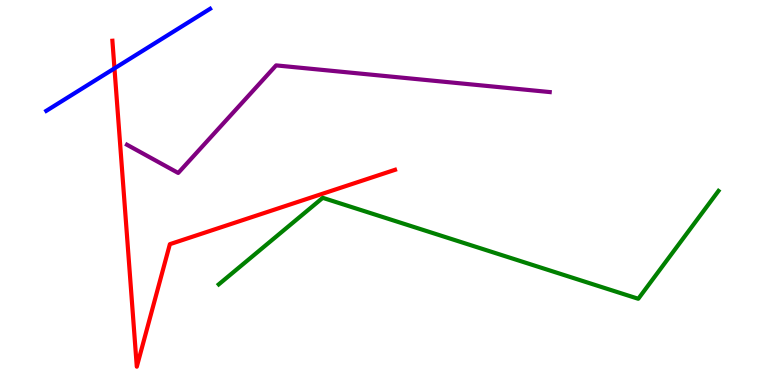[{'lines': ['blue', 'red'], 'intersections': [{'x': 1.48, 'y': 8.22}]}, {'lines': ['green', 'red'], 'intersections': []}, {'lines': ['purple', 'red'], 'intersections': []}, {'lines': ['blue', 'green'], 'intersections': []}, {'lines': ['blue', 'purple'], 'intersections': []}, {'lines': ['green', 'purple'], 'intersections': []}]